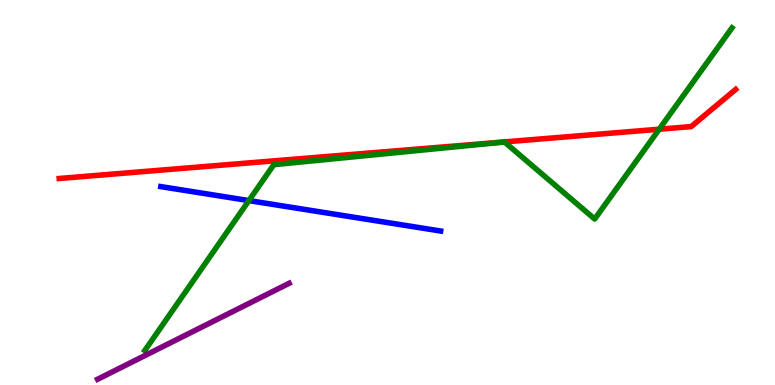[{'lines': ['blue', 'red'], 'intersections': []}, {'lines': ['green', 'red'], 'intersections': [{'x': 8.51, 'y': 6.64}]}, {'lines': ['purple', 'red'], 'intersections': []}, {'lines': ['blue', 'green'], 'intersections': [{'x': 3.21, 'y': 4.79}]}, {'lines': ['blue', 'purple'], 'intersections': []}, {'lines': ['green', 'purple'], 'intersections': []}]